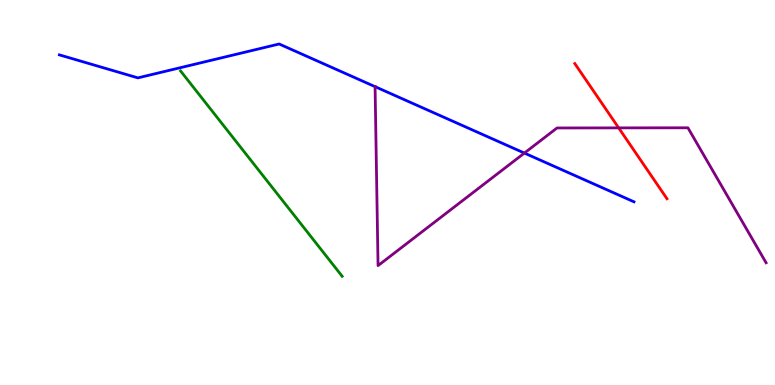[{'lines': ['blue', 'red'], 'intersections': []}, {'lines': ['green', 'red'], 'intersections': []}, {'lines': ['purple', 'red'], 'intersections': [{'x': 7.98, 'y': 6.68}]}, {'lines': ['blue', 'green'], 'intersections': []}, {'lines': ['blue', 'purple'], 'intersections': [{'x': 4.84, 'y': 7.75}, {'x': 6.77, 'y': 6.02}]}, {'lines': ['green', 'purple'], 'intersections': []}]